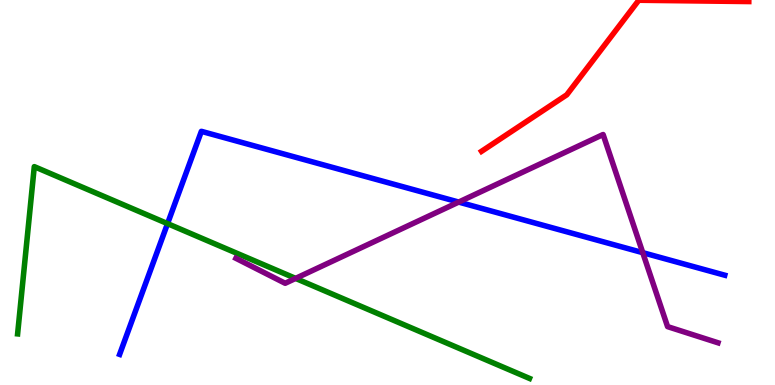[{'lines': ['blue', 'red'], 'intersections': []}, {'lines': ['green', 'red'], 'intersections': []}, {'lines': ['purple', 'red'], 'intersections': []}, {'lines': ['blue', 'green'], 'intersections': [{'x': 2.16, 'y': 4.19}]}, {'lines': ['blue', 'purple'], 'intersections': [{'x': 5.92, 'y': 4.75}, {'x': 8.29, 'y': 3.44}]}, {'lines': ['green', 'purple'], 'intersections': [{'x': 3.81, 'y': 2.77}]}]